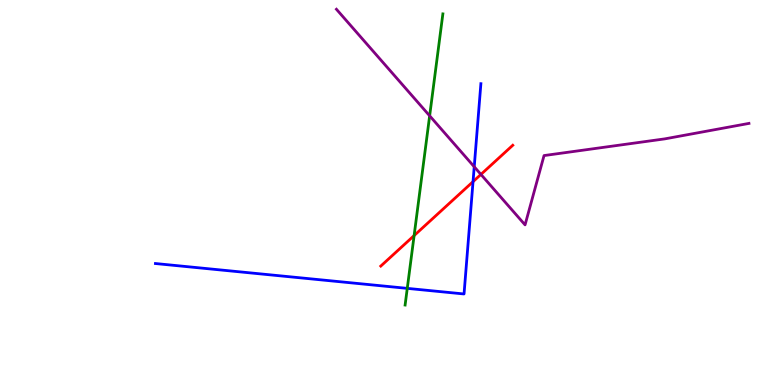[{'lines': ['blue', 'red'], 'intersections': [{'x': 6.1, 'y': 5.28}]}, {'lines': ['green', 'red'], 'intersections': [{'x': 5.34, 'y': 3.88}]}, {'lines': ['purple', 'red'], 'intersections': [{'x': 6.21, 'y': 5.47}]}, {'lines': ['blue', 'green'], 'intersections': [{'x': 5.26, 'y': 2.51}]}, {'lines': ['blue', 'purple'], 'intersections': [{'x': 6.12, 'y': 5.67}]}, {'lines': ['green', 'purple'], 'intersections': [{'x': 5.54, 'y': 6.99}]}]